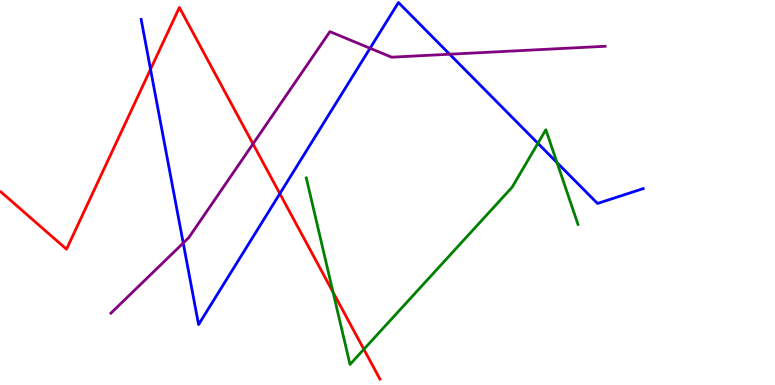[{'lines': ['blue', 'red'], 'intersections': [{'x': 1.94, 'y': 8.2}, {'x': 3.61, 'y': 4.97}]}, {'lines': ['green', 'red'], 'intersections': [{'x': 4.3, 'y': 2.41}, {'x': 4.69, 'y': 0.927}]}, {'lines': ['purple', 'red'], 'intersections': [{'x': 3.26, 'y': 6.26}]}, {'lines': ['blue', 'green'], 'intersections': [{'x': 6.94, 'y': 6.28}, {'x': 7.19, 'y': 5.78}]}, {'lines': ['blue', 'purple'], 'intersections': [{'x': 2.36, 'y': 3.69}, {'x': 4.78, 'y': 8.75}, {'x': 5.8, 'y': 8.59}]}, {'lines': ['green', 'purple'], 'intersections': []}]